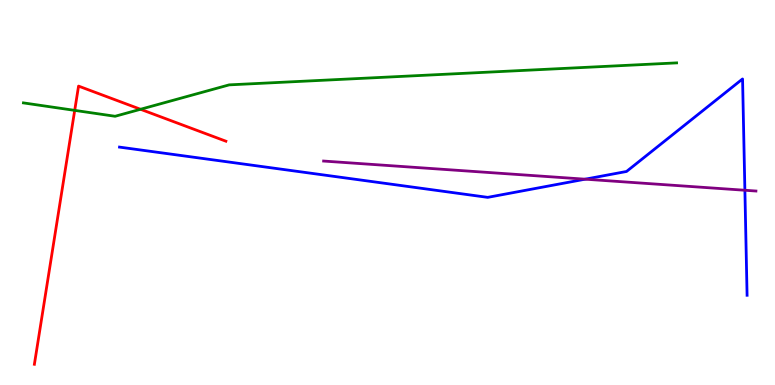[{'lines': ['blue', 'red'], 'intersections': []}, {'lines': ['green', 'red'], 'intersections': [{'x': 0.964, 'y': 7.13}, {'x': 1.81, 'y': 7.16}]}, {'lines': ['purple', 'red'], 'intersections': []}, {'lines': ['blue', 'green'], 'intersections': []}, {'lines': ['blue', 'purple'], 'intersections': [{'x': 7.55, 'y': 5.35}, {'x': 9.61, 'y': 5.06}]}, {'lines': ['green', 'purple'], 'intersections': []}]